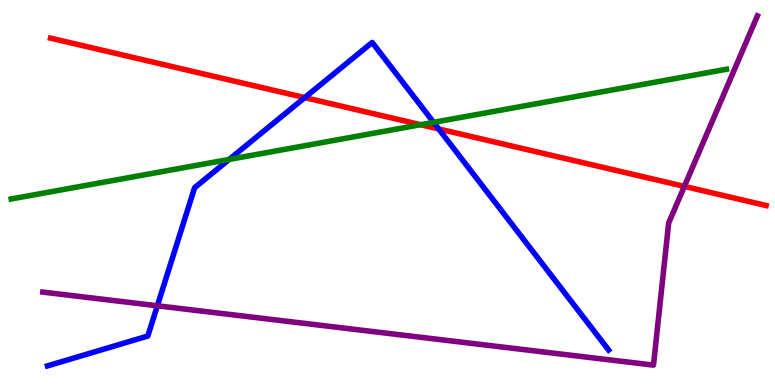[{'lines': ['blue', 'red'], 'intersections': [{'x': 3.93, 'y': 7.46}, {'x': 5.66, 'y': 6.65}]}, {'lines': ['green', 'red'], 'intersections': [{'x': 5.43, 'y': 6.76}]}, {'lines': ['purple', 'red'], 'intersections': [{'x': 8.83, 'y': 5.16}]}, {'lines': ['blue', 'green'], 'intersections': [{'x': 2.96, 'y': 5.86}, {'x': 5.6, 'y': 6.82}]}, {'lines': ['blue', 'purple'], 'intersections': [{'x': 2.03, 'y': 2.06}]}, {'lines': ['green', 'purple'], 'intersections': []}]